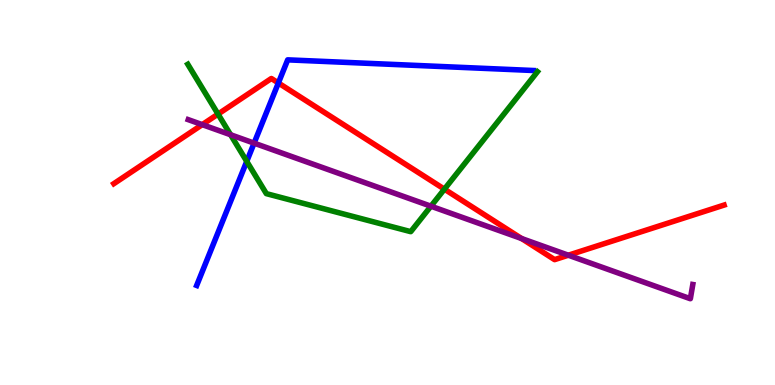[{'lines': ['blue', 'red'], 'intersections': [{'x': 3.59, 'y': 7.84}]}, {'lines': ['green', 'red'], 'intersections': [{'x': 2.81, 'y': 7.04}, {'x': 5.73, 'y': 5.09}]}, {'lines': ['purple', 'red'], 'intersections': [{'x': 2.61, 'y': 6.76}, {'x': 6.73, 'y': 3.8}, {'x': 7.33, 'y': 3.37}]}, {'lines': ['blue', 'green'], 'intersections': [{'x': 3.18, 'y': 5.81}]}, {'lines': ['blue', 'purple'], 'intersections': [{'x': 3.28, 'y': 6.28}]}, {'lines': ['green', 'purple'], 'intersections': [{'x': 2.98, 'y': 6.5}, {'x': 5.56, 'y': 4.64}]}]